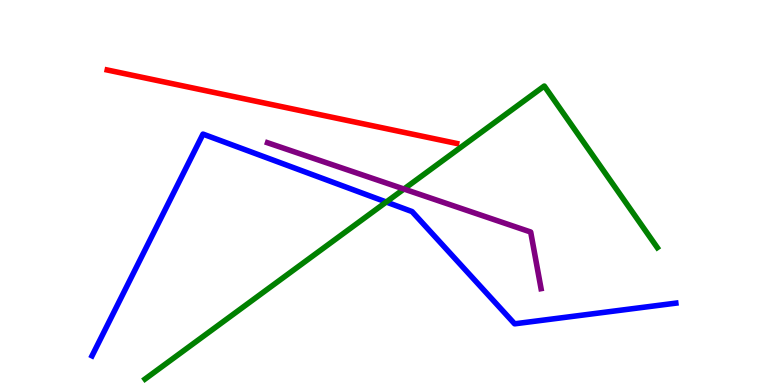[{'lines': ['blue', 'red'], 'intersections': []}, {'lines': ['green', 'red'], 'intersections': []}, {'lines': ['purple', 'red'], 'intersections': []}, {'lines': ['blue', 'green'], 'intersections': [{'x': 4.98, 'y': 4.75}]}, {'lines': ['blue', 'purple'], 'intersections': []}, {'lines': ['green', 'purple'], 'intersections': [{'x': 5.21, 'y': 5.09}]}]